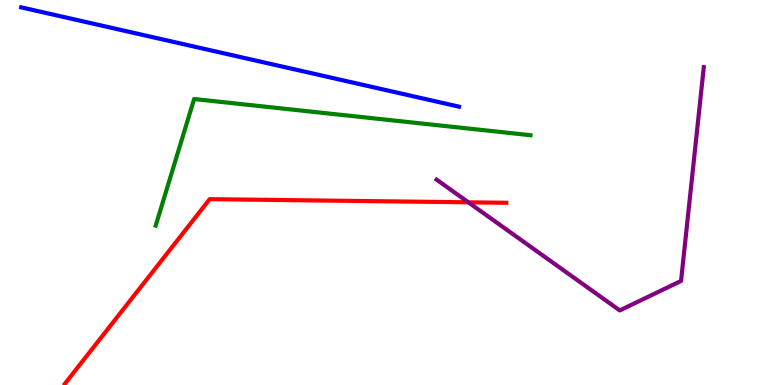[{'lines': ['blue', 'red'], 'intersections': []}, {'lines': ['green', 'red'], 'intersections': []}, {'lines': ['purple', 'red'], 'intersections': [{'x': 6.04, 'y': 4.75}]}, {'lines': ['blue', 'green'], 'intersections': []}, {'lines': ['blue', 'purple'], 'intersections': []}, {'lines': ['green', 'purple'], 'intersections': []}]